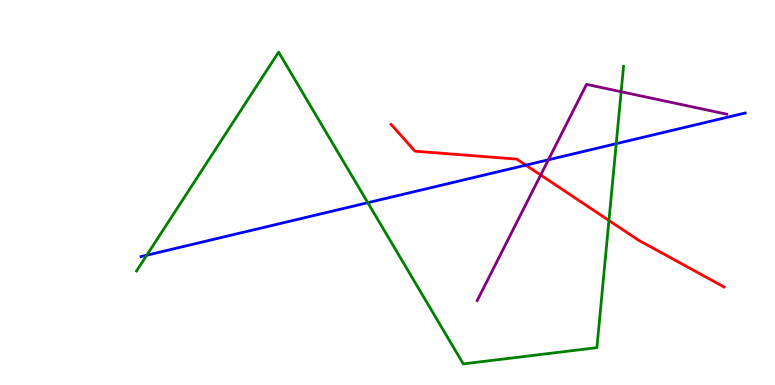[{'lines': ['blue', 'red'], 'intersections': [{'x': 6.79, 'y': 5.71}]}, {'lines': ['green', 'red'], 'intersections': [{'x': 7.86, 'y': 4.27}]}, {'lines': ['purple', 'red'], 'intersections': [{'x': 6.98, 'y': 5.45}]}, {'lines': ['blue', 'green'], 'intersections': [{'x': 1.89, 'y': 3.37}, {'x': 4.75, 'y': 4.74}, {'x': 7.95, 'y': 6.27}]}, {'lines': ['blue', 'purple'], 'intersections': [{'x': 7.08, 'y': 5.85}]}, {'lines': ['green', 'purple'], 'intersections': [{'x': 8.01, 'y': 7.62}]}]